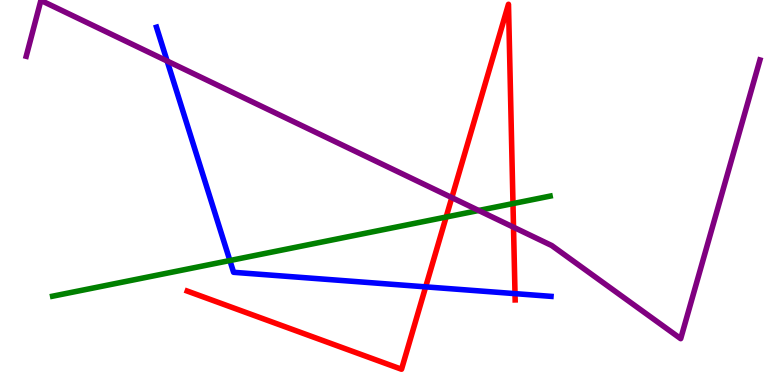[{'lines': ['blue', 'red'], 'intersections': [{'x': 5.49, 'y': 2.55}, {'x': 6.65, 'y': 2.37}]}, {'lines': ['green', 'red'], 'intersections': [{'x': 5.76, 'y': 4.36}, {'x': 6.62, 'y': 4.71}]}, {'lines': ['purple', 'red'], 'intersections': [{'x': 5.83, 'y': 4.87}, {'x': 6.63, 'y': 4.1}]}, {'lines': ['blue', 'green'], 'intersections': [{'x': 2.97, 'y': 3.23}]}, {'lines': ['blue', 'purple'], 'intersections': [{'x': 2.16, 'y': 8.42}]}, {'lines': ['green', 'purple'], 'intersections': [{'x': 6.18, 'y': 4.53}]}]